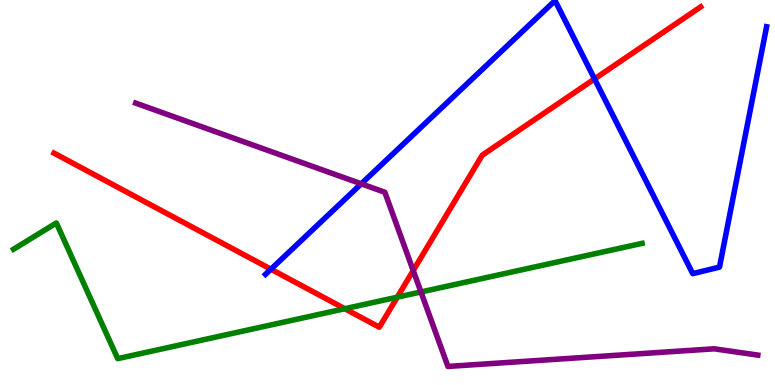[{'lines': ['blue', 'red'], 'intersections': [{'x': 3.5, 'y': 3.01}, {'x': 7.67, 'y': 7.95}]}, {'lines': ['green', 'red'], 'intersections': [{'x': 4.45, 'y': 1.98}, {'x': 5.13, 'y': 2.28}]}, {'lines': ['purple', 'red'], 'intersections': [{'x': 5.33, 'y': 2.97}]}, {'lines': ['blue', 'green'], 'intersections': []}, {'lines': ['blue', 'purple'], 'intersections': [{'x': 4.66, 'y': 5.23}]}, {'lines': ['green', 'purple'], 'intersections': [{'x': 5.43, 'y': 2.42}]}]